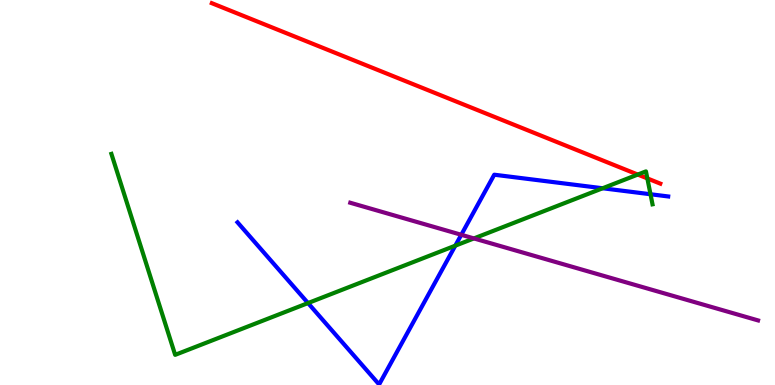[{'lines': ['blue', 'red'], 'intersections': []}, {'lines': ['green', 'red'], 'intersections': [{'x': 8.23, 'y': 5.47}, {'x': 8.35, 'y': 5.37}]}, {'lines': ['purple', 'red'], 'intersections': []}, {'lines': ['blue', 'green'], 'intersections': [{'x': 3.97, 'y': 2.13}, {'x': 5.87, 'y': 3.62}, {'x': 7.78, 'y': 5.11}, {'x': 8.39, 'y': 4.95}]}, {'lines': ['blue', 'purple'], 'intersections': [{'x': 5.95, 'y': 3.9}]}, {'lines': ['green', 'purple'], 'intersections': [{'x': 6.11, 'y': 3.81}]}]